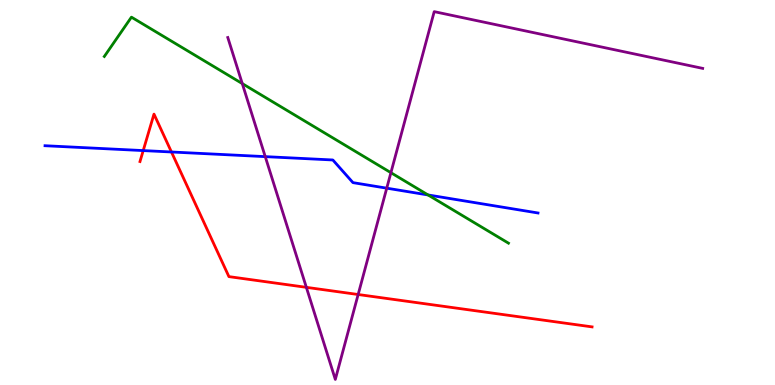[{'lines': ['blue', 'red'], 'intersections': [{'x': 1.85, 'y': 6.09}, {'x': 2.21, 'y': 6.05}]}, {'lines': ['green', 'red'], 'intersections': []}, {'lines': ['purple', 'red'], 'intersections': [{'x': 3.95, 'y': 2.54}, {'x': 4.62, 'y': 2.35}]}, {'lines': ['blue', 'green'], 'intersections': [{'x': 5.52, 'y': 4.94}]}, {'lines': ['blue', 'purple'], 'intersections': [{'x': 3.42, 'y': 5.93}, {'x': 4.99, 'y': 5.11}]}, {'lines': ['green', 'purple'], 'intersections': [{'x': 3.13, 'y': 7.83}, {'x': 5.04, 'y': 5.51}]}]